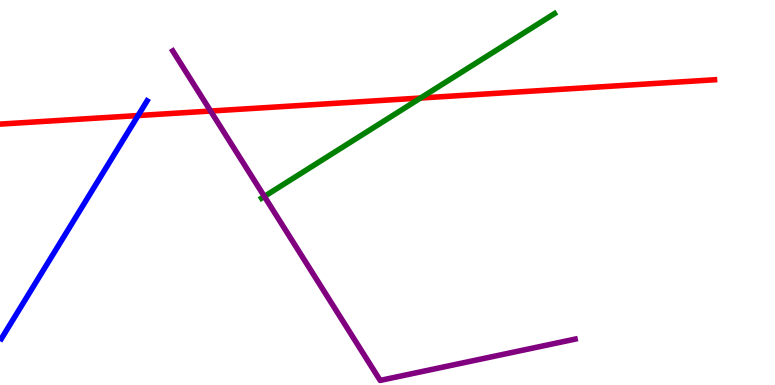[{'lines': ['blue', 'red'], 'intersections': [{'x': 1.78, 'y': 7.0}]}, {'lines': ['green', 'red'], 'intersections': [{'x': 5.43, 'y': 7.45}]}, {'lines': ['purple', 'red'], 'intersections': [{'x': 2.72, 'y': 7.12}]}, {'lines': ['blue', 'green'], 'intersections': []}, {'lines': ['blue', 'purple'], 'intersections': []}, {'lines': ['green', 'purple'], 'intersections': [{'x': 3.41, 'y': 4.9}]}]